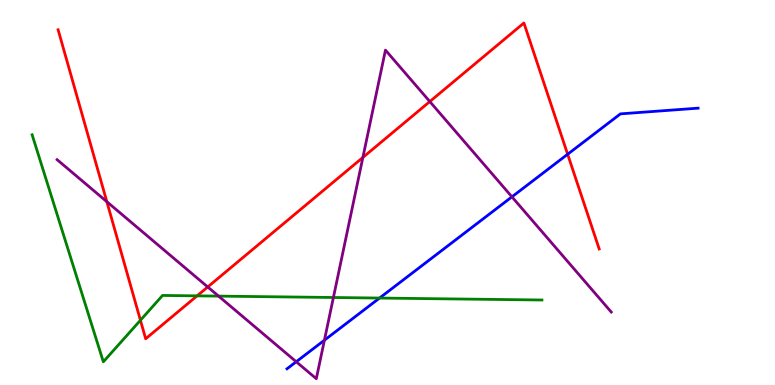[{'lines': ['blue', 'red'], 'intersections': [{'x': 7.32, 'y': 5.99}]}, {'lines': ['green', 'red'], 'intersections': [{'x': 1.81, 'y': 1.68}, {'x': 2.54, 'y': 2.32}]}, {'lines': ['purple', 'red'], 'intersections': [{'x': 1.38, 'y': 4.76}, {'x': 2.68, 'y': 2.55}, {'x': 4.68, 'y': 5.91}, {'x': 5.55, 'y': 7.36}]}, {'lines': ['blue', 'green'], 'intersections': [{'x': 4.9, 'y': 2.26}]}, {'lines': ['blue', 'purple'], 'intersections': [{'x': 3.82, 'y': 0.604}, {'x': 4.19, 'y': 1.16}, {'x': 6.61, 'y': 4.89}]}, {'lines': ['green', 'purple'], 'intersections': [{'x': 2.82, 'y': 2.31}, {'x': 4.3, 'y': 2.27}]}]